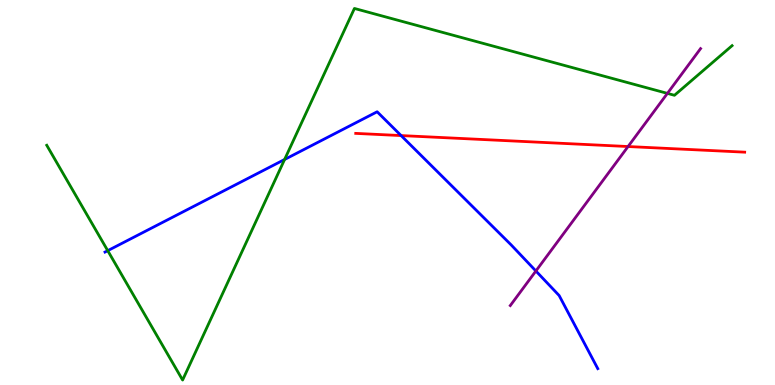[{'lines': ['blue', 'red'], 'intersections': [{'x': 5.18, 'y': 6.48}]}, {'lines': ['green', 'red'], 'intersections': []}, {'lines': ['purple', 'red'], 'intersections': [{'x': 8.1, 'y': 6.19}]}, {'lines': ['blue', 'green'], 'intersections': [{'x': 1.39, 'y': 3.49}, {'x': 3.67, 'y': 5.86}]}, {'lines': ['blue', 'purple'], 'intersections': [{'x': 6.91, 'y': 2.96}]}, {'lines': ['green', 'purple'], 'intersections': [{'x': 8.61, 'y': 7.57}]}]